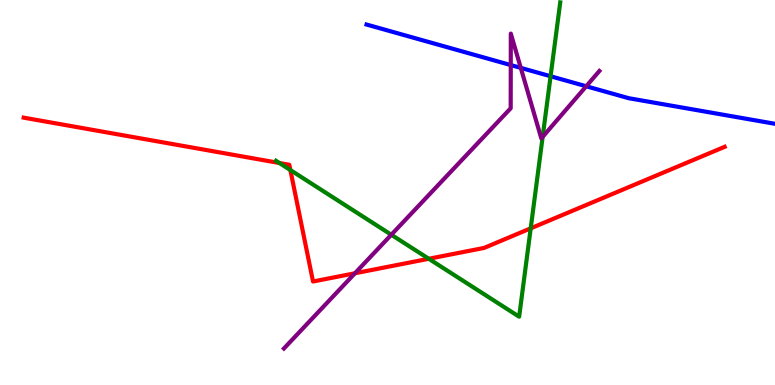[{'lines': ['blue', 'red'], 'intersections': []}, {'lines': ['green', 'red'], 'intersections': [{'x': 3.6, 'y': 5.77}, {'x': 3.75, 'y': 5.58}, {'x': 5.53, 'y': 3.28}, {'x': 6.85, 'y': 4.07}]}, {'lines': ['purple', 'red'], 'intersections': [{'x': 4.58, 'y': 2.9}]}, {'lines': ['blue', 'green'], 'intersections': [{'x': 7.1, 'y': 8.02}]}, {'lines': ['blue', 'purple'], 'intersections': [{'x': 6.59, 'y': 8.31}, {'x': 6.72, 'y': 8.24}, {'x': 7.56, 'y': 7.76}]}, {'lines': ['green', 'purple'], 'intersections': [{'x': 5.05, 'y': 3.9}, {'x': 7.0, 'y': 6.45}]}]